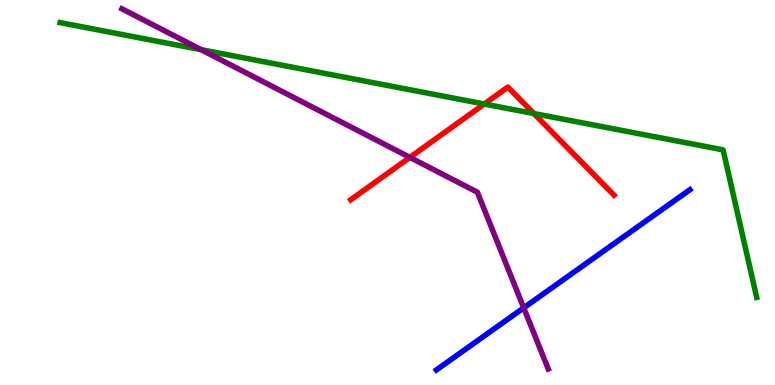[{'lines': ['blue', 'red'], 'intersections': []}, {'lines': ['green', 'red'], 'intersections': [{'x': 6.25, 'y': 7.3}, {'x': 6.89, 'y': 7.05}]}, {'lines': ['purple', 'red'], 'intersections': [{'x': 5.29, 'y': 5.91}]}, {'lines': ['blue', 'green'], 'intersections': []}, {'lines': ['blue', 'purple'], 'intersections': [{'x': 6.76, 'y': 2.0}]}, {'lines': ['green', 'purple'], 'intersections': [{'x': 2.6, 'y': 8.71}]}]